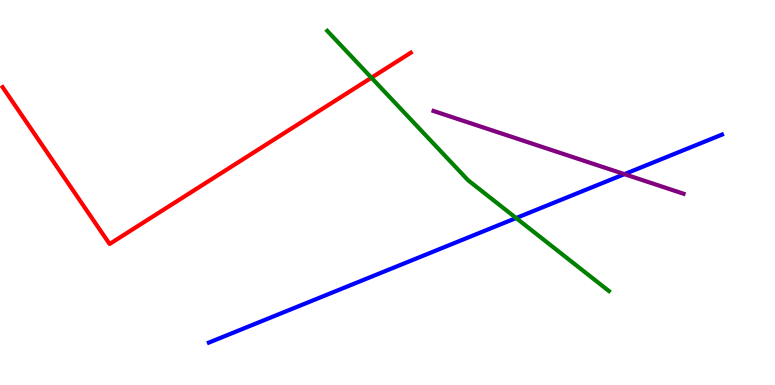[{'lines': ['blue', 'red'], 'intersections': []}, {'lines': ['green', 'red'], 'intersections': [{'x': 4.79, 'y': 7.98}]}, {'lines': ['purple', 'red'], 'intersections': []}, {'lines': ['blue', 'green'], 'intersections': [{'x': 6.66, 'y': 4.34}]}, {'lines': ['blue', 'purple'], 'intersections': [{'x': 8.06, 'y': 5.48}]}, {'lines': ['green', 'purple'], 'intersections': []}]